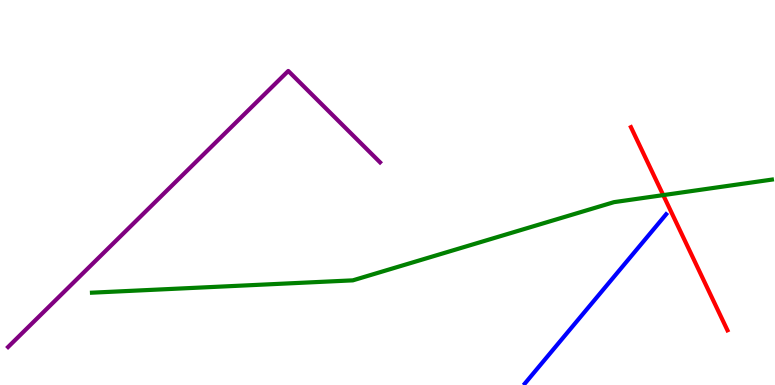[{'lines': ['blue', 'red'], 'intersections': []}, {'lines': ['green', 'red'], 'intersections': [{'x': 8.56, 'y': 4.93}]}, {'lines': ['purple', 'red'], 'intersections': []}, {'lines': ['blue', 'green'], 'intersections': []}, {'lines': ['blue', 'purple'], 'intersections': []}, {'lines': ['green', 'purple'], 'intersections': []}]